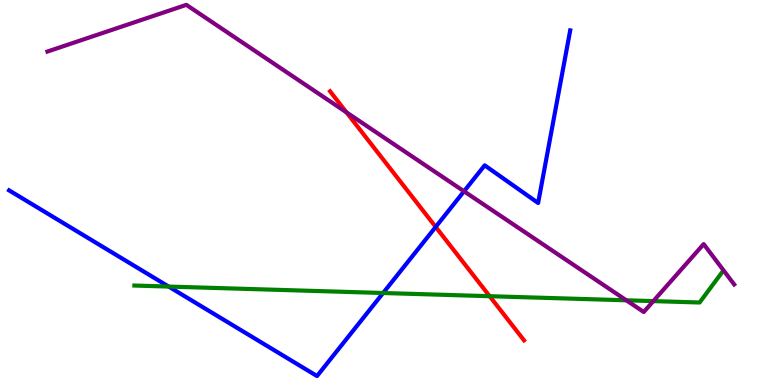[{'lines': ['blue', 'red'], 'intersections': [{'x': 5.62, 'y': 4.11}]}, {'lines': ['green', 'red'], 'intersections': [{'x': 6.32, 'y': 2.31}]}, {'lines': ['purple', 'red'], 'intersections': [{'x': 4.47, 'y': 7.08}]}, {'lines': ['blue', 'green'], 'intersections': [{'x': 2.18, 'y': 2.56}, {'x': 4.94, 'y': 2.39}]}, {'lines': ['blue', 'purple'], 'intersections': [{'x': 5.99, 'y': 5.03}]}, {'lines': ['green', 'purple'], 'intersections': [{'x': 8.08, 'y': 2.2}, {'x': 8.43, 'y': 2.18}]}]